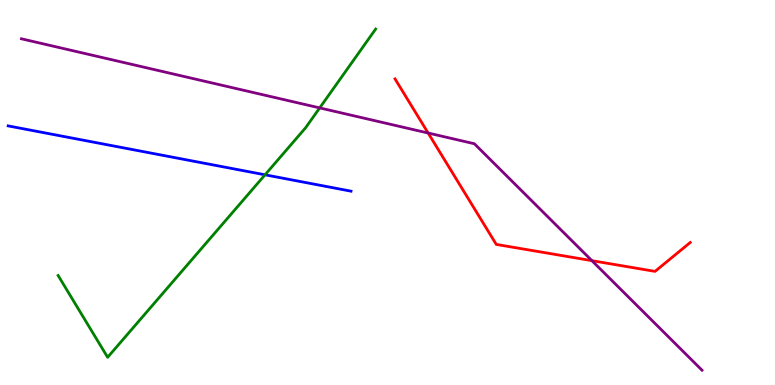[{'lines': ['blue', 'red'], 'intersections': []}, {'lines': ['green', 'red'], 'intersections': []}, {'lines': ['purple', 'red'], 'intersections': [{'x': 5.52, 'y': 6.54}, {'x': 7.64, 'y': 3.23}]}, {'lines': ['blue', 'green'], 'intersections': [{'x': 3.42, 'y': 5.46}]}, {'lines': ['blue', 'purple'], 'intersections': []}, {'lines': ['green', 'purple'], 'intersections': [{'x': 4.13, 'y': 7.2}]}]